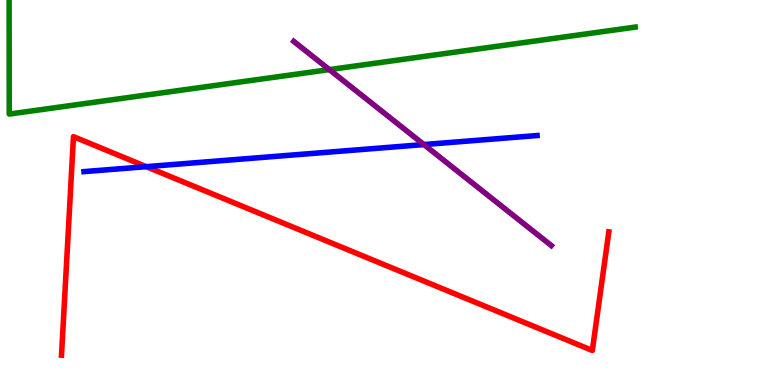[{'lines': ['blue', 'red'], 'intersections': [{'x': 1.89, 'y': 5.67}]}, {'lines': ['green', 'red'], 'intersections': []}, {'lines': ['purple', 'red'], 'intersections': []}, {'lines': ['blue', 'green'], 'intersections': []}, {'lines': ['blue', 'purple'], 'intersections': [{'x': 5.47, 'y': 6.25}]}, {'lines': ['green', 'purple'], 'intersections': [{'x': 4.25, 'y': 8.19}]}]